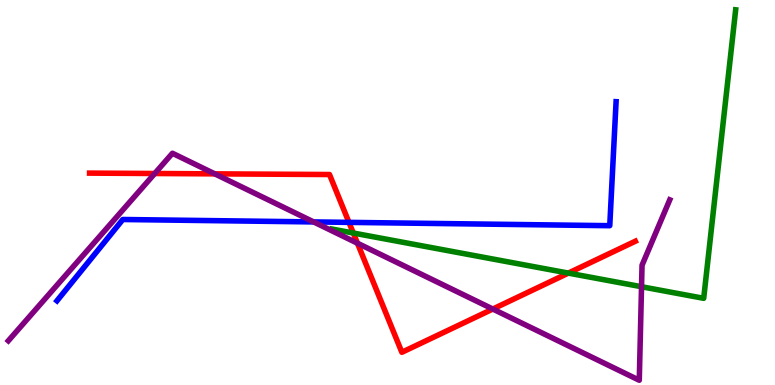[{'lines': ['blue', 'red'], 'intersections': [{'x': 4.5, 'y': 4.22}]}, {'lines': ['green', 'red'], 'intersections': [{'x': 4.56, 'y': 3.95}, {'x': 7.33, 'y': 2.91}]}, {'lines': ['purple', 'red'], 'intersections': [{'x': 2.0, 'y': 5.49}, {'x': 2.77, 'y': 5.48}, {'x': 4.61, 'y': 3.68}, {'x': 6.36, 'y': 1.97}]}, {'lines': ['blue', 'green'], 'intersections': []}, {'lines': ['blue', 'purple'], 'intersections': [{'x': 4.05, 'y': 4.24}]}, {'lines': ['green', 'purple'], 'intersections': [{'x': 8.28, 'y': 2.55}]}]